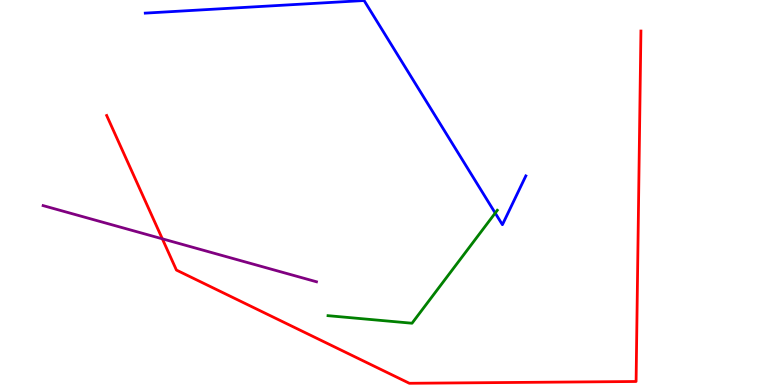[{'lines': ['blue', 'red'], 'intersections': []}, {'lines': ['green', 'red'], 'intersections': []}, {'lines': ['purple', 'red'], 'intersections': [{'x': 2.09, 'y': 3.8}]}, {'lines': ['blue', 'green'], 'intersections': [{'x': 6.39, 'y': 4.47}]}, {'lines': ['blue', 'purple'], 'intersections': []}, {'lines': ['green', 'purple'], 'intersections': []}]